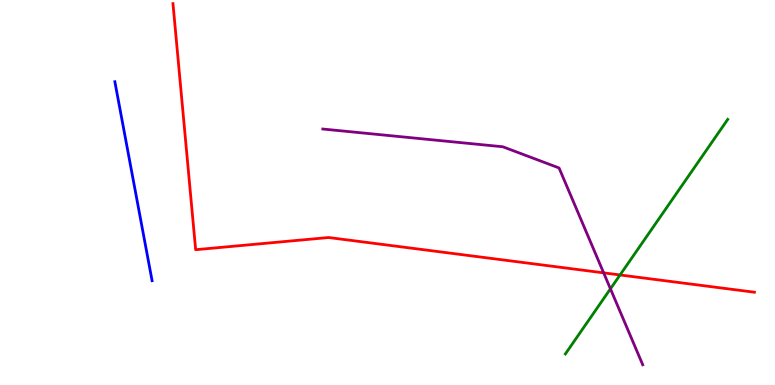[{'lines': ['blue', 'red'], 'intersections': []}, {'lines': ['green', 'red'], 'intersections': [{'x': 8.0, 'y': 2.86}]}, {'lines': ['purple', 'red'], 'intersections': [{'x': 7.79, 'y': 2.91}]}, {'lines': ['blue', 'green'], 'intersections': []}, {'lines': ['blue', 'purple'], 'intersections': []}, {'lines': ['green', 'purple'], 'intersections': [{'x': 7.88, 'y': 2.5}]}]